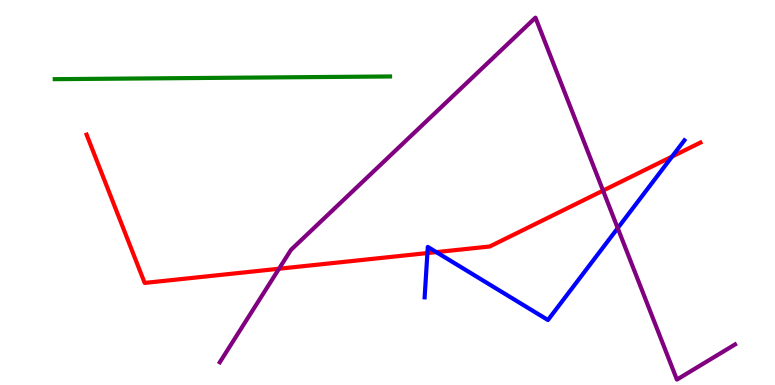[{'lines': ['blue', 'red'], 'intersections': [{'x': 5.51, 'y': 3.43}, {'x': 5.63, 'y': 3.45}, {'x': 8.67, 'y': 5.93}]}, {'lines': ['green', 'red'], 'intersections': []}, {'lines': ['purple', 'red'], 'intersections': [{'x': 3.6, 'y': 3.02}, {'x': 7.78, 'y': 5.05}]}, {'lines': ['blue', 'green'], 'intersections': []}, {'lines': ['blue', 'purple'], 'intersections': [{'x': 7.97, 'y': 4.07}]}, {'lines': ['green', 'purple'], 'intersections': []}]